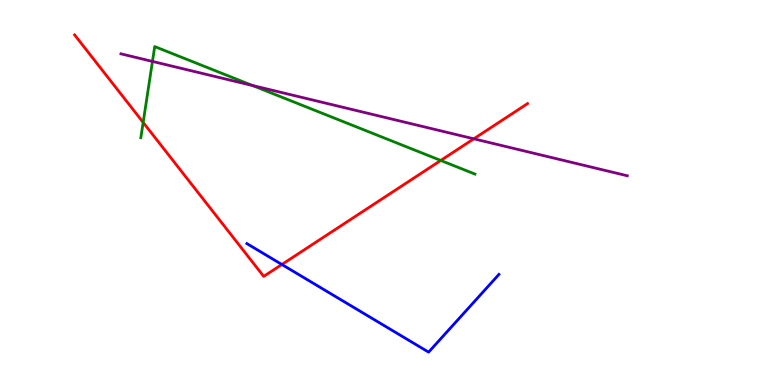[{'lines': ['blue', 'red'], 'intersections': [{'x': 3.64, 'y': 3.13}]}, {'lines': ['green', 'red'], 'intersections': [{'x': 1.85, 'y': 6.82}, {'x': 5.69, 'y': 5.83}]}, {'lines': ['purple', 'red'], 'intersections': [{'x': 6.11, 'y': 6.39}]}, {'lines': ['blue', 'green'], 'intersections': []}, {'lines': ['blue', 'purple'], 'intersections': []}, {'lines': ['green', 'purple'], 'intersections': [{'x': 1.97, 'y': 8.4}, {'x': 3.26, 'y': 7.78}]}]